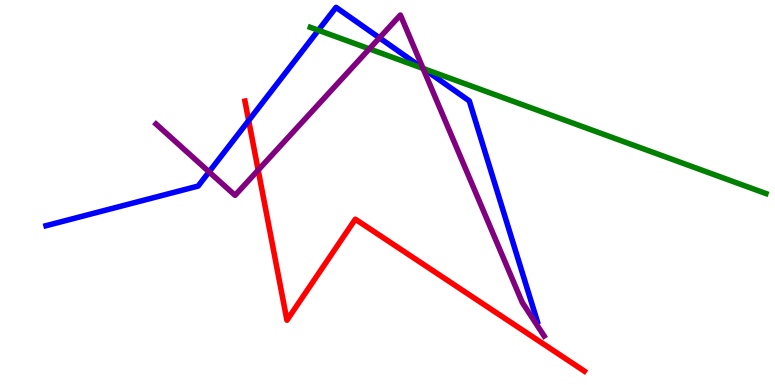[{'lines': ['blue', 'red'], 'intersections': [{'x': 3.21, 'y': 6.87}]}, {'lines': ['green', 'red'], 'intersections': []}, {'lines': ['purple', 'red'], 'intersections': [{'x': 3.33, 'y': 5.58}]}, {'lines': ['blue', 'green'], 'intersections': [{'x': 4.11, 'y': 9.21}, {'x': 5.46, 'y': 8.22}]}, {'lines': ['blue', 'purple'], 'intersections': [{'x': 2.7, 'y': 5.54}, {'x': 4.9, 'y': 9.02}, {'x': 5.46, 'y': 8.22}]}, {'lines': ['green', 'purple'], 'intersections': [{'x': 4.77, 'y': 8.73}, {'x': 5.46, 'y': 8.22}]}]